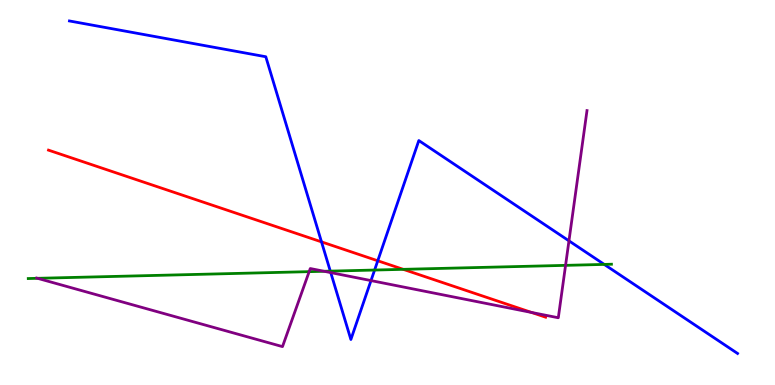[{'lines': ['blue', 'red'], 'intersections': [{'x': 4.15, 'y': 3.72}, {'x': 4.87, 'y': 3.23}]}, {'lines': ['green', 'red'], 'intersections': [{'x': 5.2, 'y': 3.0}]}, {'lines': ['purple', 'red'], 'intersections': [{'x': 6.86, 'y': 1.88}]}, {'lines': ['blue', 'green'], 'intersections': [{'x': 4.26, 'y': 2.96}, {'x': 4.83, 'y': 2.99}, {'x': 7.8, 'y': 3.13}]}, {'lines': ['blue', 'purple'], 'intersections': [{'x': 4.27, 'y': 2.92}, {'x': 4.79, 'y': 2.71}, {'x': 7.34, 'y': 3.74}]}, {'lines': ['green', 'purple'], 'intersections': [{'x': 0.485, 'y': 2.77}, {'x': 3.99, 'y': 2.94}, {'x': 4.18, 'y': 2.95}, {'x': 7.3, 'y': 3.11}]}]